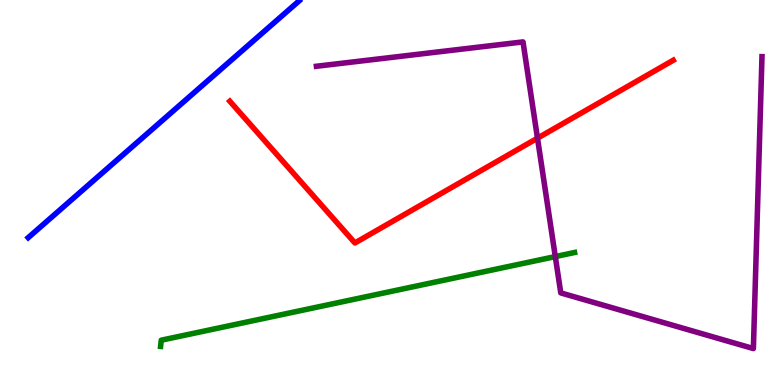[{'lines': ['blue', 'red'], 'intersections': []}, {'lines': ['green', 'red'], 'intersections': []}, {'lines': ['purple', 'red'], 'intersections': [{'x': 6.94, 'y': 6.41}]}, {'lines': ['blue', 'green'], 'intersections': []}, {'lines': ['blue', 'purple'], 'intersections': []}, {'lines': ['green', 'purple'], 'intersections': [{'x': 7.17, 'y': 3.34}]}]